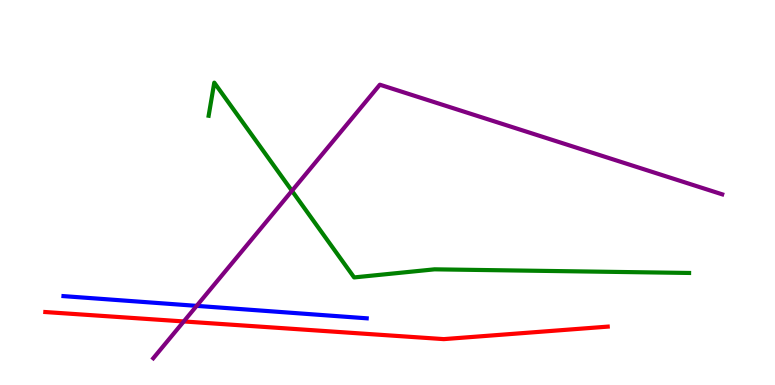[{'lines': ['blue', 'red'], 'intersections': []}, {'lines': ['green', 'red'], 'intersections': []}, {'lines': ['purple', 'red'], 'intersections': [{'x': 2.37, 'y': 1.65}]}, {'lines': ['blue', 'green'], 'intersections': []}, {'lines': ['blue', 'purple'], 'intersections': [{'x': 2.54, 'y': 2.06}]}, {'lines': ['green', 'purple'], 'intersections': [{'x': 3.77, 'y': 5.04}]}]